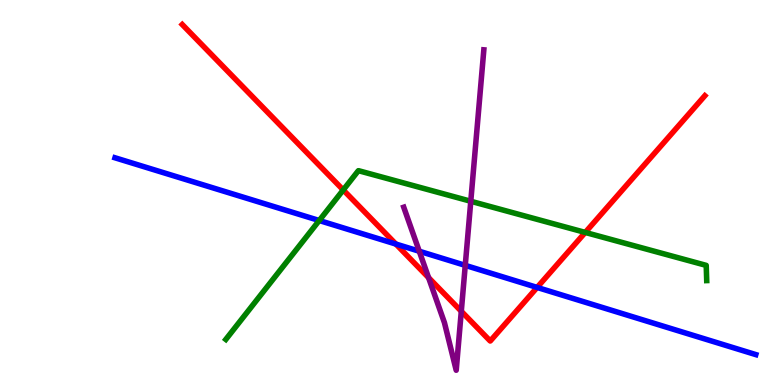[{'lines': ['blue', 'red'], 'intersections': [{'x': 5.11, 'y': 3.66}, {'x': 6.93, 'y': 2.53}]}, {'lines': ['green', 'red'], 'intersections': [{'x': 4.43, 'y': 5.07}, {'x': 7.55, 'y': 3.96}]}, {'lines': ['purple', 'red'], 'intersections': [{'x': 5.53, 'y': 2.79}, {'x': 5.95, 'y': 1.91}]}, {'lines': ['blue', 'green'], 'intersections': [{'x': 4.12, 'y': 4.27}]}, {'lines': ['blue', 'purple'], 'intersections': [{'x': 5.41, 'y': 3.47}, {'x': 6.0, 'y': 3.11}]}, {'lines': ['green', 'purple'], 'intersections': [{'x': 6.07, 'y': 4.77}]}]